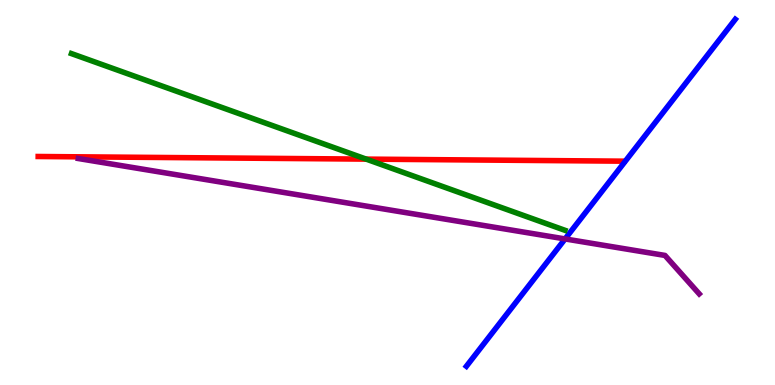[{'lines': ['blue', 'red'], 'intersections': []}, {'lines': ['green', 'red'], 'intersections': [{'x': 4.72, 'y': 5.87}]}, {'lines': ['purple', 'red'], 'intersections': []}, {'lines': ['blue', 'green'], 'intersections': []}, {'lines': ['blue', 'purple'], 'intersections': [{'x': 7.29, 'y': 3.79}]}, {'lines': ['green', 'purple'], 'intersections': []}]